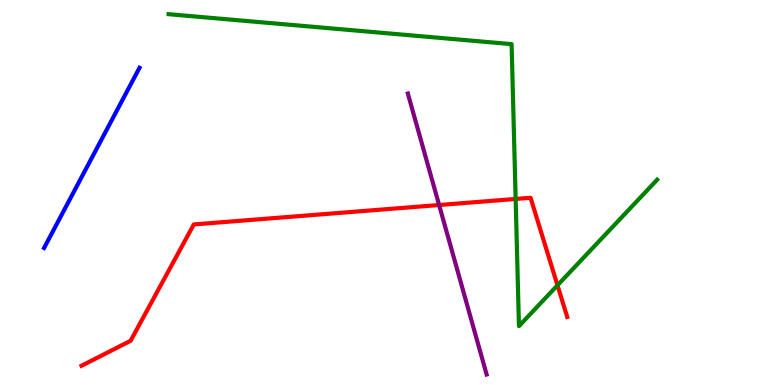[{'lines': ['blue', 'red'], 'intersections': []}, {'lines': ['green', 'red'], 'intersections': [{'x': 6.65, 'y': 4.83}, {'x': 7.19, 'y': 2.59}]}, {'lines': ['purple', 'red'], 'intersections': [{'x': 5.67, 'y': 4.68}]}, {'lines': ['blue', 'green'], 'intersections': []}, {'lines': ['blue', 'purple'], 'intersections': []}, {'lines': ['green', 'purple'], 'intersections': []}]